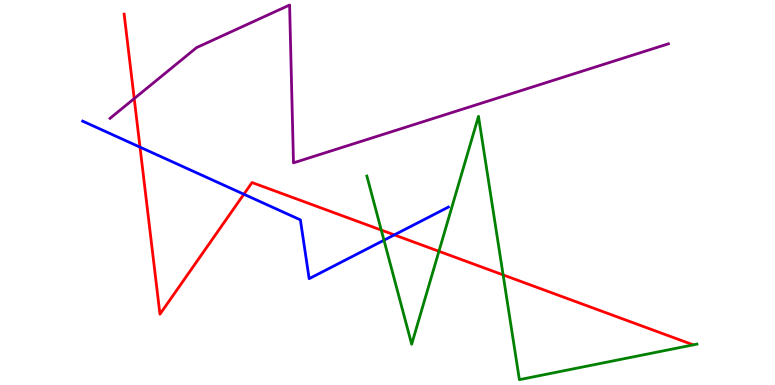[{'lines': ['blue', 'red'], 'intersections': [{'x': 1.81, 'y': 6.18}, {'x': 3.15, 'y': 4.96}, {'x': 5.09, 'y': 3.9}]}, {'lines': ['green', 'red'], 'intersections': [{'x': 4.92, 'y': 4.02}, {'x': 5.66, 'y': 3.47}, {'x': 6.49, 'y': 2.86}]}, {'lines': ['purple', 'red'], 'intersections': [{'x': 1.73, 'y': 7.44}]}, {'lines': ['blue', 'green'], 'intersections': [{'x': 4.95, 'y': 3.76}]}, {'lines': ['blue', 'purple'], 'intersections': []}, {'lines': ['green', 'purple'], 'intersections': []}]